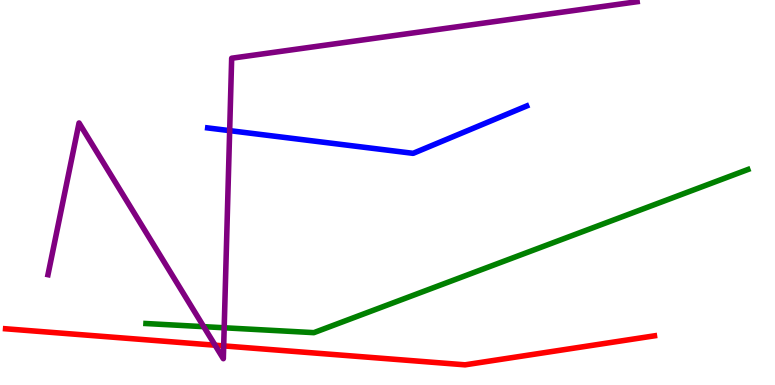[{'lines': ['blue', 'red'], 'intersections': []}, {'lines': ['green', 'red'], 'intersections': []}, {'lines': ['purple', 'red'], 'intersections': [{'x': 2.78, 'y': 1.03}, {'x': 2.89, 'y': 1.02}]}, {'lines': ['blue', 'green'], 'intersections': []}, {'lines': ['blue', 'purple'], 'intersections': [{'x': 2.96, 'y': 6.61}]}, {'lines': ['green', 'purple'], 'intersections': [{'x': 2.63, 'y': 1.52}, {'x': 2.89, 'y': 1.49}]}]